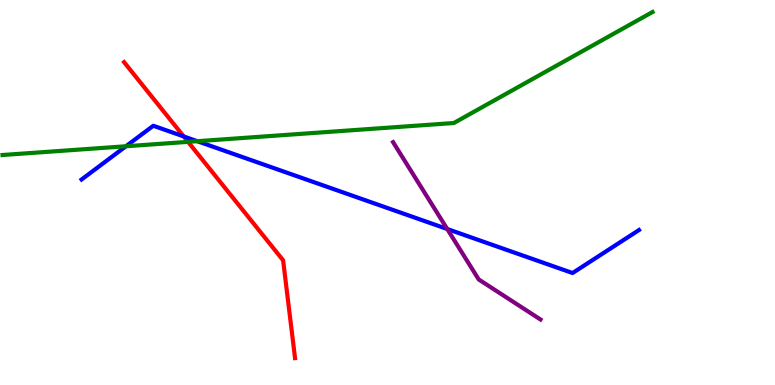[{'lines': ['blue', 'red'], 'intersections': [{'x': 2.37, 'y': 6.46}]}, {'lines': ['green', 'red'], 'intersections': [{'x': 2.43, 'y': 6.32}]}, {'lines': ['purple', 'red'], 'intersections': []}, {'lines': ['blue', 'green'], 'intersections': [{'x': 1.62, 'y': 6.2}, {'x': 2.55, 'y': 6.33}]}, {'lines': ['blue', 'purple'], 'intersections': [{'x': 5.77, 'y': 4.05}]}, {'lines': ['green', 'purple'], 'intersections': []}]